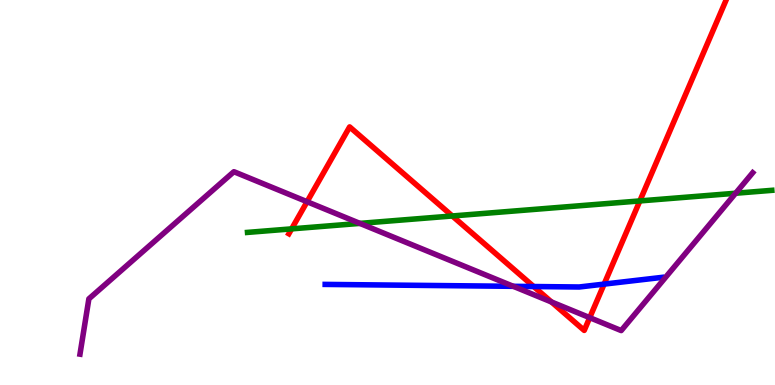[{'lines': ['blue', 'red'], 'intersections': [{'x': 6.89, 'y': 2.56}, {'x': 7.8, 'y': 2.62}]}, {'lines': ['green', 'red'], 'intersections': [{'x': 3.76, 'y': 4.06}, {'x': 5.84, 'y': 4.39}, {'x': 8.26, 'y': 4.78}]}, {'lines': ['purple', 'red'], 'intersections': [{'x': 3.96, 'y': 4.76}, {'x': 7.12, 'y': 2.16}, {'x': 7.61, 'y': 1.75}]}, {'lines': ['blue', 'green'], 'intersections': []}, {'lines': ['blue', 'purple'], 'intersections': [{'x': 6.62, 'y': 2.56}]}, {'lines': ['green', 'purple'], 'intersections': [{'x': 4.64, 'y': 4.2}, {'x': 9.49, 'y': 4.98}]}]